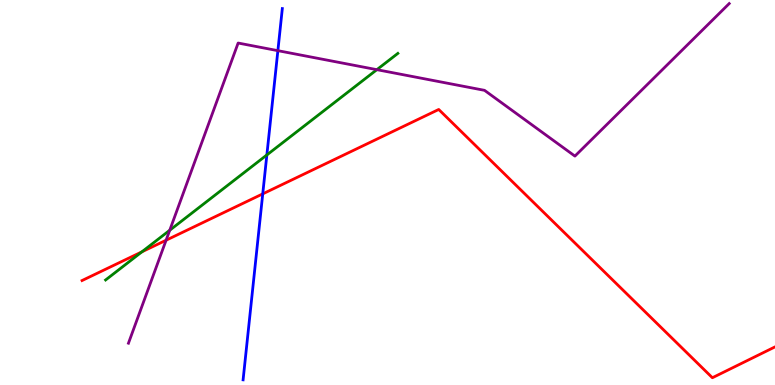[{'lines': ['blue', 'red'], 'intersections': [{'x': 3.39, 'y': 4.96}]}, {'lines': ['green', 'red'], 'intersections': [{'x': 1.83, 'y': 3.46}]}, {'lines': ['purple', 'red'], 'intersections': [{'x': 2.14, 'y': 3.76}]}, {'lines': ['blue', 'green'], 'intersections': [{'x': 3.44, 'y': 5.98}]}, {'lines': ['blue', 'purple'], 'intersections': [{'x': 3.59, 'y': 8.68}]}, {'lines': ['green', 'purple'], 'intersections': [{'x': 2.19, 'y': 4.02}, {'x': 4.86, 'y': 8.19}]}]